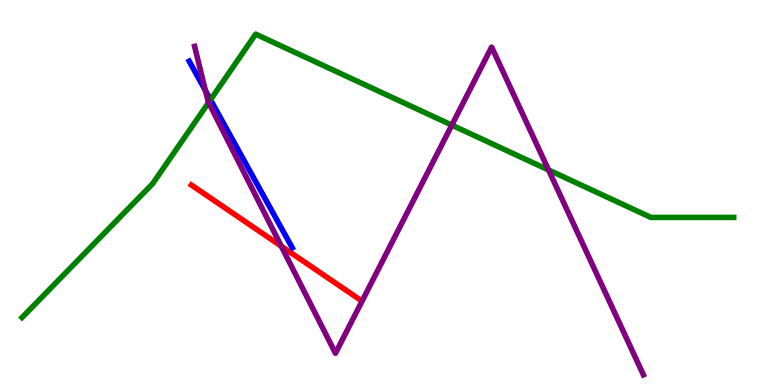[{'lines': ['blue', 'red'], 'intersections': []}, {'lines': ['green', 'red'], 'intersections': []}, {'lines': ['purple', 'red'], 'intersections': [{'x': 3.63, 'y': 3.61}]}, {'lines': ['blue', 'green'], 'intersections': [{'x': 2.72, 'y': 7.41}]}, {'lines': ['blue', 'purple'], 'intersections': [{'x': 2.65, 'y': 7.65}]}, {'lines': ['green', 'purple'], 'intersections': [{'x': 2.69, 'y': 7.34}, {'x': 5.83, 'y': 6.75}, {'x': 7.08, 'y': 5.59}]}]